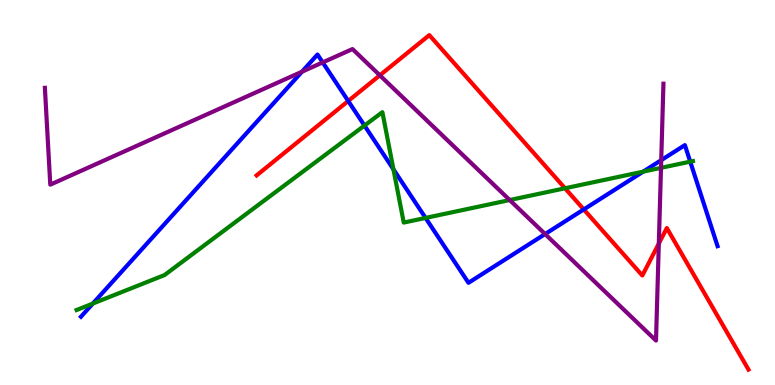[{'lines': ['blue', 'red'], 'intersections': [{'x': 4.49, 'y': 7.38}, {'x': 7.53, 'y': 4.56}]}, {'lines': ['green', 'red'], 'intersections': [{'x': 7.29, 'y': 5.11}]}, {'lines': ['purple', 'red'], 'intersections': [{'x': 4.9, 'y': 8.04}, {'x': 8.5, 'y': 3.67}]}, {'lines': ['blue', 'green'], 'intersections': [{'x': 1.2, 'y': 2.12}, {'x': 4.7, 'y': 6.74}, {'x': 5.08, 'y': 5.6}, {'x': 5.49, 'y': 4.34}, {'x': 8.3, 'y': 5.54}, {'x': 8.91, 'y': 5.8}]}, {'lines': ['blue', 'purple'], 'intersections': [{'x': 3.9, 'y': 8.14}, {'x': 4.16, 'y': 8.38}, {'x': 7.03, 'y': 3.92}, {'x': 8.53, 'y': 5.84}]}, {'lines': ['green', 'purple'], 'intersections': [{'x': 6.58, 'y': 4.8}, {'x': 8.53, 'y': 5.64}]}]